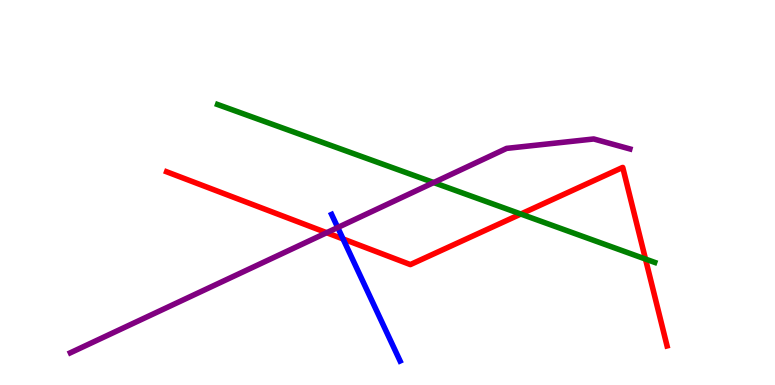[{'lines': ['blue', 'red'], 'intersections': [{'x': 4.43, 'y': 3.79}]}, {'lines': ['green', 'red'], 'intersections': [{'x': 6.72, 'y': 4.44}, {'x': 8.33, 'y': 3.27}]}, {'lines': ['purple', 'red'], 'intersections': [{'x': 4.21, 'y': 3.96}]}, {'lines': ['blue', 'green'], 'intersections': []}, {'lines': ['blue', 'purple'], 'intersections': [{'x': 4.36, 'y': 4.09}]}, {'lines': ['green', 'purple'], 'intersections': [{'x': 5.6, 'y': 5.26}]}]